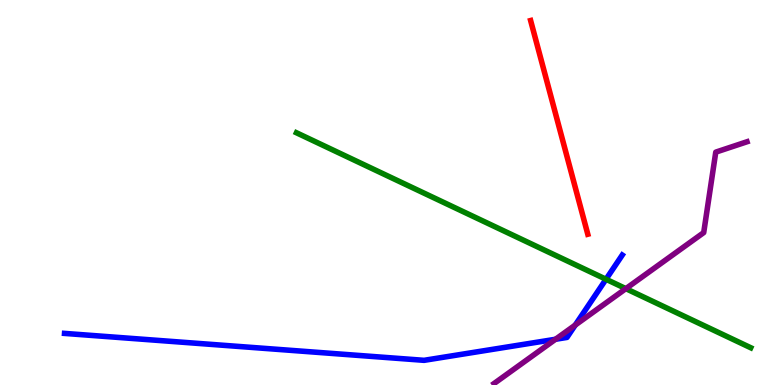[{'lines': ['blue', 'red'], 'intersections': []}, {'lines': ['green', 'red'], 'intersections': []}, {'lines': ['purple', 'red'], 'intersections': []}, {'lines': ['blue', 'green'], 'intersections': [{'x': 7.82, 'y': 2.75}]}, {'lines': ['blue', 'purple'], 'intersections': [{'x': 7.17, 'y': 1.19}, {'x': 7.42, 'y': 1.56}]}, {'lines': ['green', 'purple'], 'intersections': [{'x': 8.08, 'y': 2.5}]}]